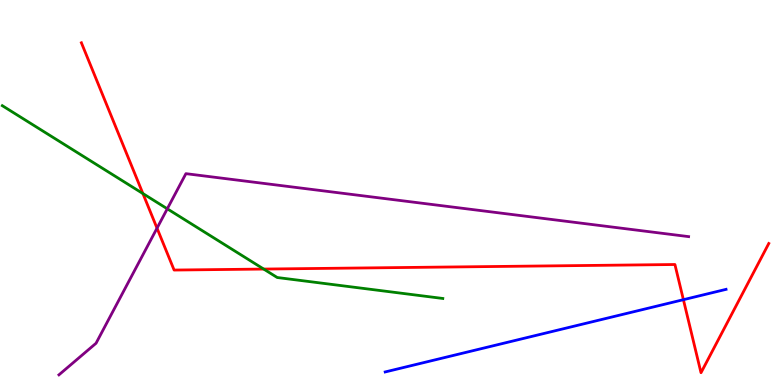[{'lines': ['blue', 'red'], 'intersections': [{'x': 8.82, 'y': 2.22}]}, {'lines': ['green', 'red'], 'intersections': [{'x': 1.84, 'y': 4.97}, {'x': 3.4, 'y': 3.01}]}, {'lines': ['purple', 'red'], 'intersections': [{'x': 2.03, 'y': 4.07}]}, {'lines': ['blue', 'green'], 'intersections': []}, {'lines': ['blue', 'purple'], 'intersections': []}, {'lines': ['green', 'purple'], 'intersections': [{'x': 2.16, 'y': 4.58}]}]